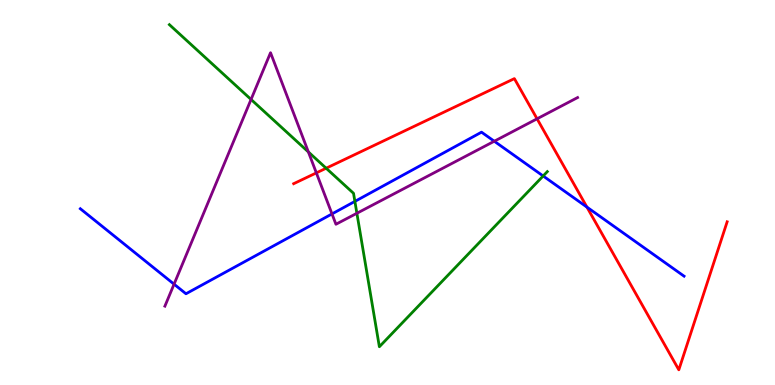[{'lines': ['blue', 'red'], 'intersections': [{'x': 7.57, 'y': 4.62}]}, {'lines': ['green', 'red'], 'intersections': [{'x': 4.21, 'y': 5.63}]}, {'lines': ['purple', 'red'], 'intersections': [{'x': 4.08, 'y': 5.51}, {'x': 6.93, 'y': 6.91}]}, {'lines': ['blue', 'green'], 'intersections': [{'x': 4.58, 'y': 4.77}, {'x': 7.01, 'y': 5.43}]}, {'lines': ['blue', 'purple'], 'intersections': [{'x': 2.25, 'y': 2.62}, {'x': 4.28, 'y': 4.44}, {'x': 6.38, 'y': 6.33}]}, {'lines': ['green', 'purple'], 'intersections': [{'x': 3.24, 'y': 7.42}, {'x': 3.98, 'y': 6.05}, {'x': 4.61, 'y': 4.46}]}]